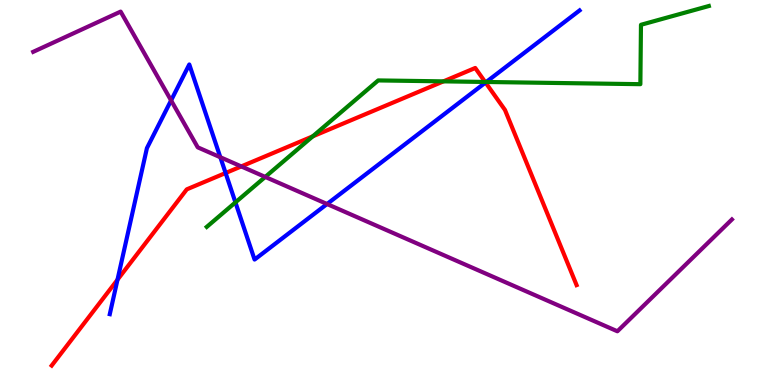[{'lines': ['blue', 'red'], 'intersections': [{'x': 1.52, 'y': 2.73}, {'x': 2.91, 'y': 5.51}, {'x': 6.27, 'y': 7.86}]}, {'lines': ['green', 'red'], 'intersections': [{'x': 4.04, 'y': 6.46}, {'x': 5.72, 'y': 7.89}, {'x': 6.26, 'y': 7.87}]}, {'lines': ['purple', 'red'], 'intersections': [{'x': 3.11, 'y': 5.68}]}, {'lines': ['blue', 'green'], 'intersections': [{'x': 3.04, 'y': 4.74}, {'x': 6.27, 'y': 7.87}]}, {'lines': ['blue', 'purple'], 'intersections': [{'x': 2.21, 'y': 7.39}, {'x': 2.84, 'y': 5.92}, {'x': 4.22, 'y': 4.7}]}, {'lines': ['green', 'purple'], 'intersections': [{'x': 3.42, 'y': 5.4}]}]